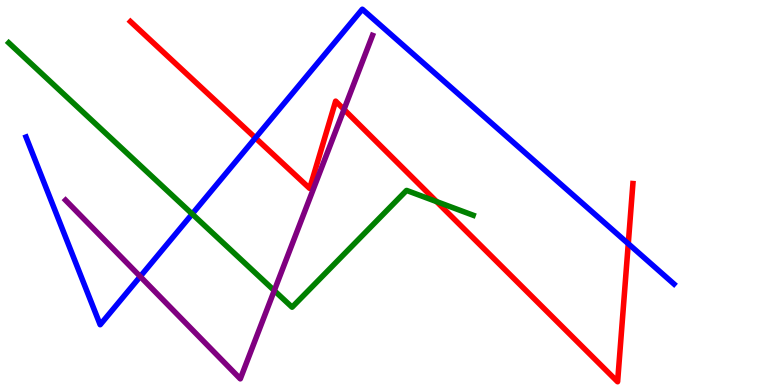[{'lines': ['blue', 'red'], 'intersections': [{'x': 3.3, 'y': 6.42}, {'x': 8.11, 'y': 3.67}]}, {'lines': ['green', 'red'], 'intersections': [{'x': 5.63, 'y': 4.76}]}, {'lines': ['purple', 'red'], 'intersections': [{'x': 4.44, 'y': 7.16}]}, {'lines': ['blue', 'green'], 'intersections': [{'x': 2.48, 'y': 4.44}]}, {'lines': ['blue', 'purple'], 'intersections': [{'x': 1.81, 'y': 2.82}]}, {'lines': ['green', 'purple'], 'intersections': [{'x': 3.54, 'y': 2.45}]}]